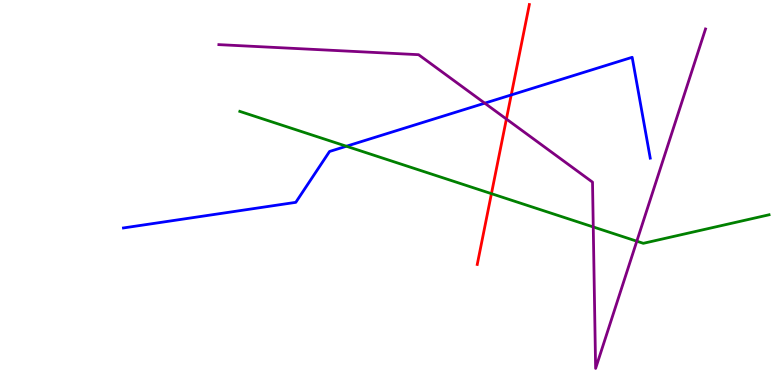[{'lines': ['blue', 'red'], 'intersections': [{'x': 6.6, 'y': 7.53}]}, {'lines': ['green', 'red'], 'intersections': [{'x': 6.34, 'y': 4.97}]}, {'lines': ['purple', 'red'], 'intersections': [{'x': 6.53, 'y': 6.91}]}, {'lines': ['blue', 'green'], 'intersections': [{'x': 4.47, 'y': 6.2}]}, {'lines': ['blue', 'purple'], 'intersections': [{'x': 6.25, 'y': 7.32}]}, {'lines': ['green', 'purple'], 'intersections': [{'x': 7.65, 'y': 4.11}, {'x': 8.22, 'y': 3.74}]}]